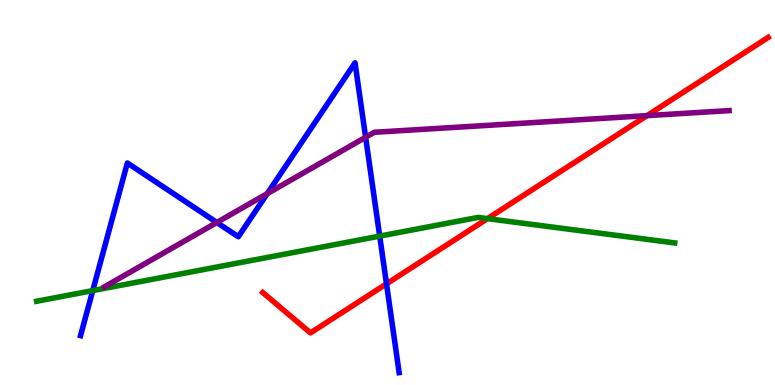[{'lines': ['blue', 'red'], 'intersections': [{'x': 4.99, 'y': 2.63}]}, {'lines': ['green', 'red'], 'intersections': [{'x': 6.29, 'y': 4.32}]}, {'lines': ['purple', 'red'], 'intersections': [{'x': 8.35, 'y': 7.0}]}, {'lines': ['blue', 'green'], 'intersections': [{'x': 1.2, 'y': 2.45}, {'x': 4.9, 'y': 3.87}]}, {'lines': ['blue', 'purple'], 'intersections': [{'x': 2.8, 'y': 4.22}, {'x': 3.45, 'y': 4.97}, {'x': 4.72, 'y': 6.43}]}, {'lines': ['green', 'purple'], 'intersections': []}]